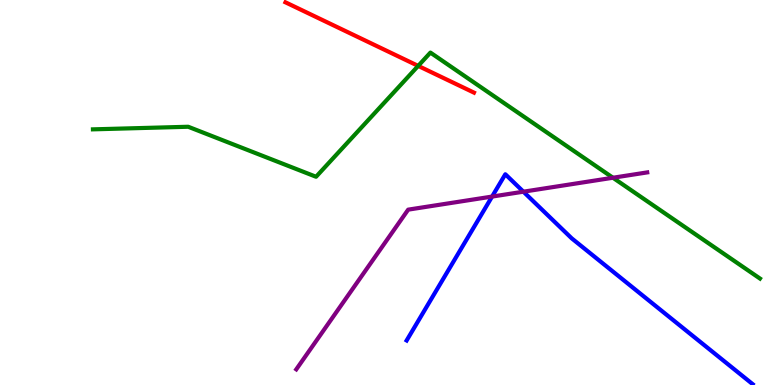[{'lines': ['blue', 'red'], 'intersections': []}, {'lines': ['green', 'red'], 'intersections': [{'x': 5.4, 'y': 8.29}]}, {'lines': ['purple', 'red'], 'intersections': []}, {'lines': ['blue', 'green'], 'intersections': []}, {'lines': ['blue', 'purple'], 'intersections': [{'x': 6.35, 'y': 4.89}, {'x': 6.75, 'y': 5.02}]}, {'lines': ['green', 'purple'], 'intersections': [{'x': 7.91, 'y': 5.38}]}]